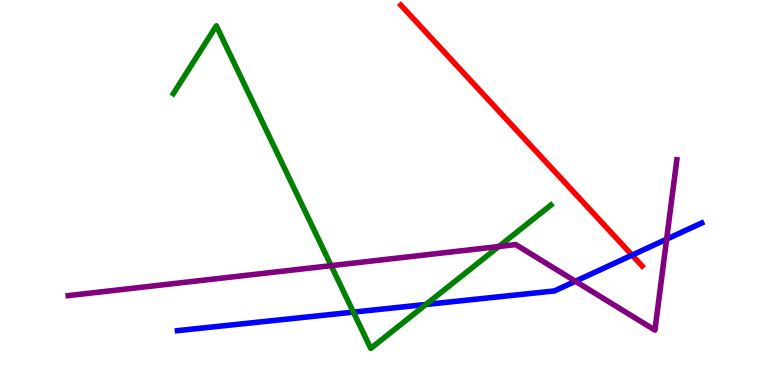[{'lines': ['blue', 'red'], 'intersections': [{'x': 8.16, 'y': 3.37}]}, {'lines': ['green', 'red'], 'intersections': []}, {'lines': ['purple', 'red'], 'intersections': []}, {'lines': ['blue', 'green'], 'intersections': [{'x': 4.56, 'y': 1.89}, {'x': 5.5, 'y': 2.09}]}, {'lines': ['blue', 'purple'], 'intersections': [{'x': 7.42, 'y': 2.69}, {'x': 8.6, 'y': 3.79}]}, {'lines': ['green', 'purple'], 'intersections': [{'x': 4.27, 'y': 3.1}, {'x': 6.44, 'y': 3.6}]}]